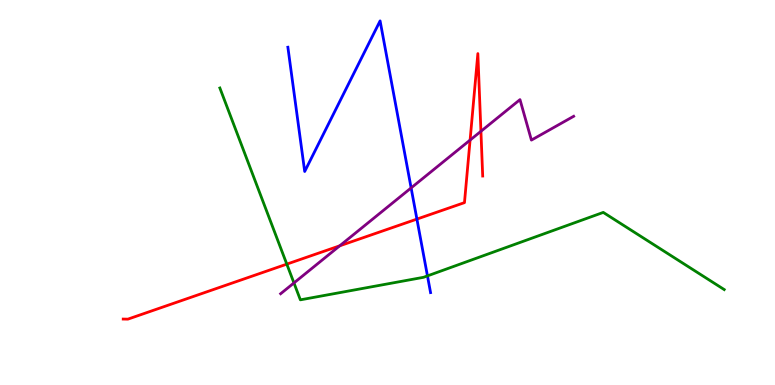[{'lines': ['blue', 'red'], 'intersections': [{'x': 5.38, 'y': 4.31}]}, {'lines': ['green', 'red'], 'intersections': [{'x': 3.7, 'y': 3.14}]}, {'lines': ['purple', 'red'], 'intersections': [{'x': 4.38, 'y': 3.62}, {'x': 6.07, 'y': 6.36}, {'x': 6.21, 'y': 6.59}]}, {'lines': ['blue', 'green'], 'intersections': [{'x': 5.52, 'y': 2.83}]}, {'lines': ['blue', 'purple'], 'intersections': [{'x': 5.3, 'y': 5.12}]}, {'lines': ['green', 'purple'], 'intersections': [{'x': 3.79, 'y': 2.65}]}]